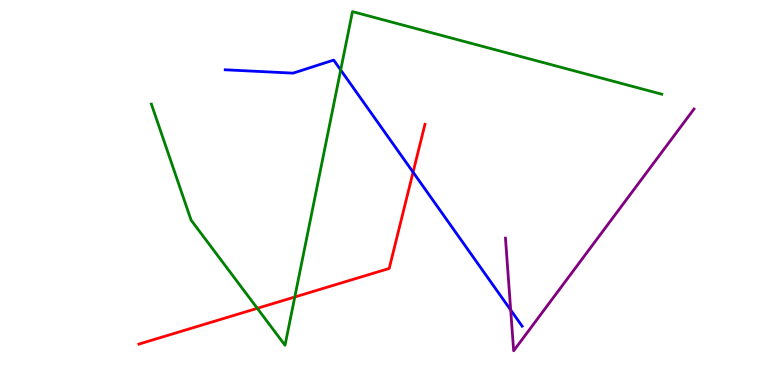[{'lines': ['blue', 'red'], 'intersections': [{'x': 5.33, 'y': 5.53}]}, {'lines': ['green', 'red'], 'intersections': [{'x': 3.32, 'y': 1.99}, {'x': 3.8, 'y': 2.29}]}, {'lines': ['purple', 'red'], 'intersections': []}, {'lines': ['blue', 'green'], 'intersections': [{'x': 4.4, 'y': 8.18}]}, {'lines': ['blue', 'purple'], 'intersections': [{'x': 6.59, 'y': 1.95}]}, {'lines': ['green', 'purple'], 'intersections': []}]